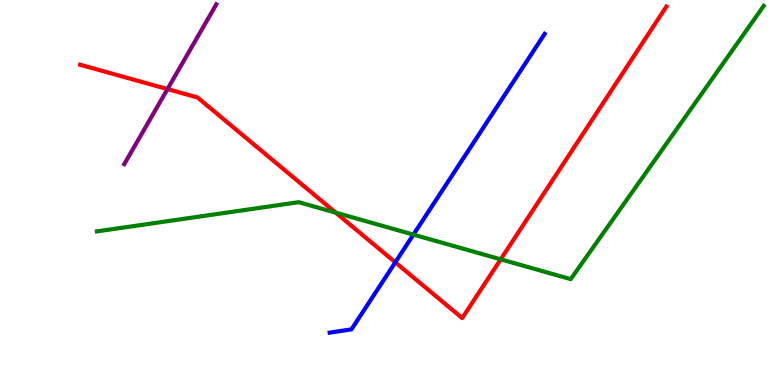[{'lines': ['blue', 'red'], 'intersections': [{'x': 5.1, 'y': 3.19}]}, {'lines': ['green', 'red'], 'intersections': [{'x': 4.33, 'y': 4.48}, {'x': 6.46, 'y': 3.26}]}, {'lines': ['purple', 'red'], 'intersections': [{'x': 2.16, 'y': 7.69}]}, {'lines': ['blue', 'green'], 'intersections': [{'x': 5.33, 'y': 3.91}]}, {'lines': ['blue', 'purple'], 'intersections': []}, {'lines': ['green', 'purple'], 'intersections': []}]